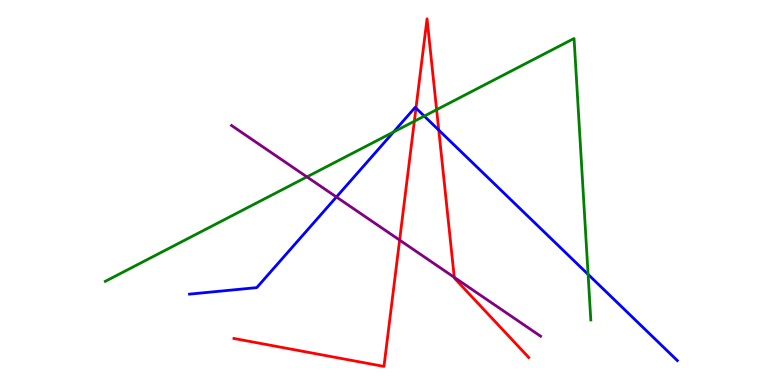[{'lines': ['blue', 'red'], 'intersections': [{'x': 5.37, 'y': 7.19}, {'x': 5.66, 'y': 6.62}]}, {'lines': ['green', 'red'], 'intersections': [{'x': 5.35, 'y': 6.85}, {'x': 5.63, 'y': 7.15}]}, {'lines': ['purple', 'red'], 'intersections': [{'x': 5.16, 'y': 3.76}, {'x': 5.86, 'y': 2.8}]}, {'lines': ['blue', 'green'], 'intersections': [{'x': 5.08, 'y': 6.57}, {'x': 5.47, 'y': 6.98}, {'x': 7.59, 'y': 2.87}]}, {'lines': ['blue', 'purple'], 'intersections': [{'x': 4.34, 'y': 4.88}]}, {'lines': ['green', 'purple'], 'intersections': [{'x': 3.96, 'y': 5.41}]}]